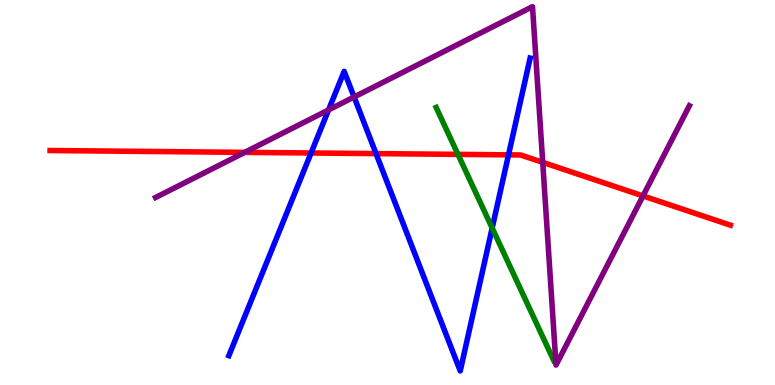[{'lines': ['blue', 'red'], 'intersections': [{'x': 4.01, 'y': 6.03}, {'x': 4.85, 'y': 6.01}, {'x': 6.56, 'y': 5.98}]}, {'lines': ['green', 'red'], 'intersections': [{'x': 5.91, 'y': 5.99}]}, {'lines': ['purple', 'red'], 'intersections': [{'x': 3.16, 'y': 6.04}, {'x': 7.0, 'y': 5.78}, {'x': 8.3, 'y': 4.91}]}, {'lines': ['blue', 'green'], 'intersections': [{'x': 6.35, 'y': 4.08}]}, {'lines': ['blue', 'purple'], 'intersections': [{'x': 4.24, 'y': 7.14}, {'x': 4.57, 'y': 7.48}]}, {'lines': ['green', 'purple'], 'intersections': []}]